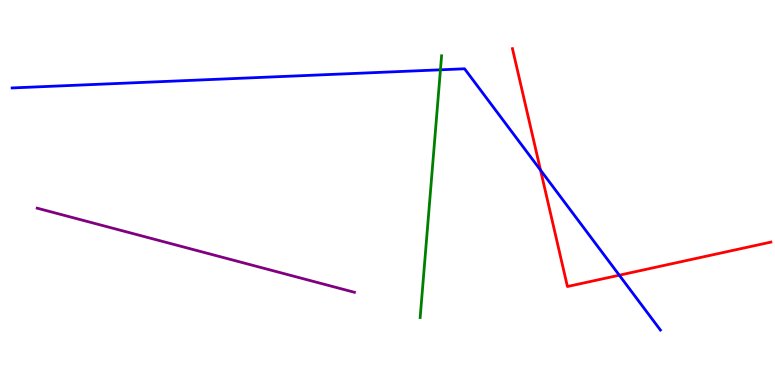[{'lines': ['blue', 'red'], 'intersections': [{'x': 6.97, 'y': 5.58}, {'x': 7.99, 'y': 2.85}]}, {'lines': ['green', 'red'], 'intersections': []}, {'lines': ['purple', 'red'], 'intersections': []}, {'lines': ['blue', 'green'], 'intersections': [{'x': 5.68, 'y': 8.19}]}, {'lines': ['blue', 'purple'], 'intersections': []}, {'lines': ['green', 'purple'], 'intersections': []}]